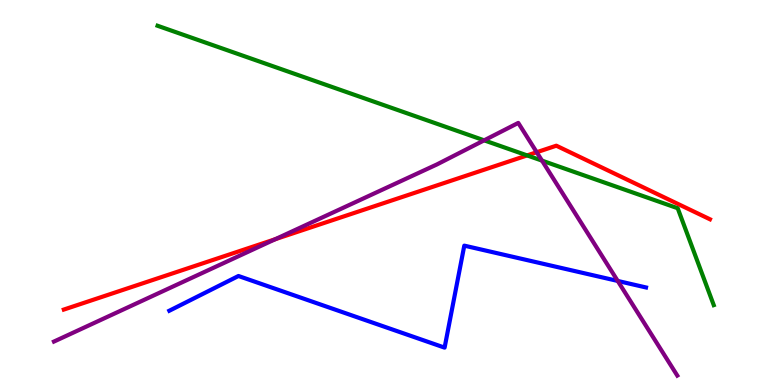[{'lines': ['blue', 'red'], 'intersections': []}, {'lines': ['green', 'red'], 'intersections': [{'x': 6.8, 'y': 5.96}]}, {'lines': ['purple', 'red'], 'intersections': [{'x': 3.55, 'y': 3.79}, {'x': 6.93, 'y': 6.05}]}, {'lines': ['blue', 'green'], 'intersections': []}, {'lines': ['blue', 'purple'], 'intersections': [{'x': 7.97, 'y': 2.7}]}, {'lines': ['green', 'purple'], 'intersections': [{'x': 6.25, 'y': 6.35}, {'x': 6.99, 'y': 5.83}]}]